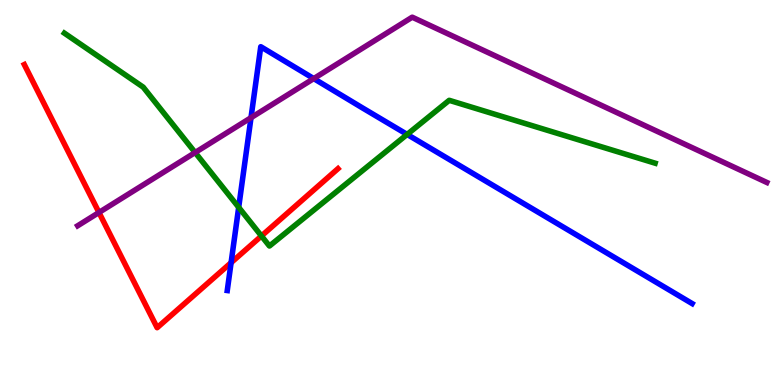[{'lines': ['blue', 'red'], 'intersections': [{'x': 2.98, 'y': 3.18}]}, {'lines': ['green', 'red'], 'intersections': [{'x': 3.37, 'y': 3.87}]}, {'lines': ['purple', 'red'], 'intersections': [{'x': 1.28, 'y': 4.48}]}, {'lines': ['blue', 'green'], 'intersections': [{'x': 3.08, 'y': 4.61}, {'x': 5.25, 'y': 6.51}]}, {'lines': ['blue', 'purple'], 'intersections': [{'x': 3.24, 'y': 6.94}, {'x': 4.05, 'y': 7.96}]}, {'lines': ['green', 'purple'], 'intersections': [{'x': 2.52, 'y': 6.04}]}]